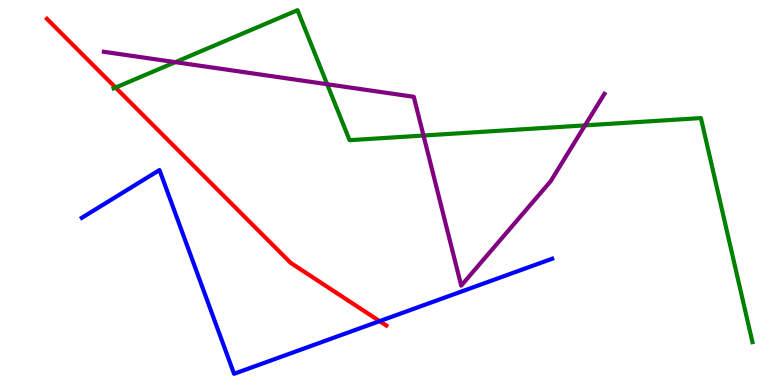[{'lines': ['blue', 'red'], 'intersections': [{'x': 4.9, 'y': 1.66}]}, {'lines': ['green', 'red'], 'intersections': [{'x': 1.49, 'y': 7.73}]}, {'lines': ['purple', 'red'], 'intersections': []}, {'lines': ['blue', 'green'], 'intersections': []}, {'lines': ['blue', 'purple'], 'intersections': []}, {'lines': ['green', 'purple'], 'intersections': [{'x': 2.26, 'y': 8.39}, {'x': 4.22, 'y': 7.81}, {'x': 5.46, 'y': 6.48}, {'x': 7.55, 'y': 6.74}]}]